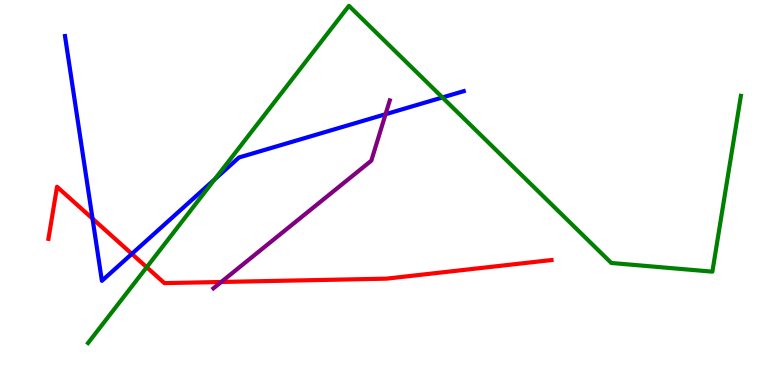[{'lines': ['blue', 'red'], 'intersections': [{'x': 1.19, 'y': 4.32}, {'x': 1.7, 'y': 3.41}]}, {'lines': ['green', 'red'], 'intersections': [{'x': 1.89, 'y': 3.06}]}, {'lines': ['purple', 'red'], 'intersections': [{'x': 2.85, 'y': 2.68}]}, {'lines': ['blue', 'green'], 'intersections': [{'x': 2.77, 'y': 5.34}, {'x': 5.71, 'y': 7.47}]}, {'lines': ['blue', 'purple'], 'intersections': [{'x': 4.97, 'y': 7.03}]}, {'lines': ['green', 'purple'], 'intersections': []}]